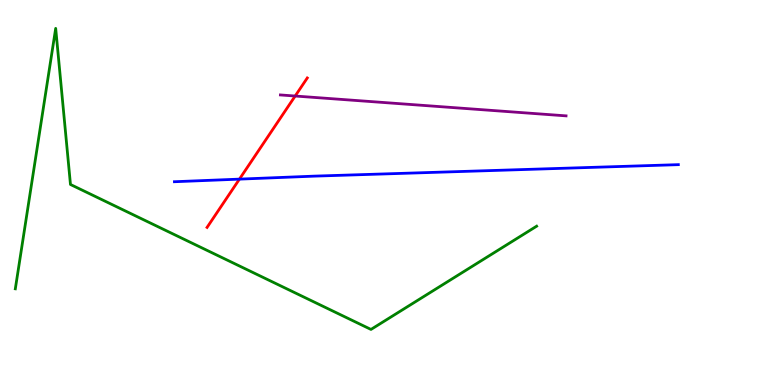[{'lines': ['blue', 'red'], 'intersections': [{'x': 3.09, 'y': 5.35}]}, {'lines': ['green', 'red'], 'intersections': []}, {'lines': ['purple', 'red'], 'intersections': [{'x': 3.81, 'y': 7.51}]}, {'lines': ['blue', 'green'], 'intersections': []}, {'lines': ['blue', 'purple'], 'intersections': []}, {'lines': ['green', 'purple'], 'intersections': []}]